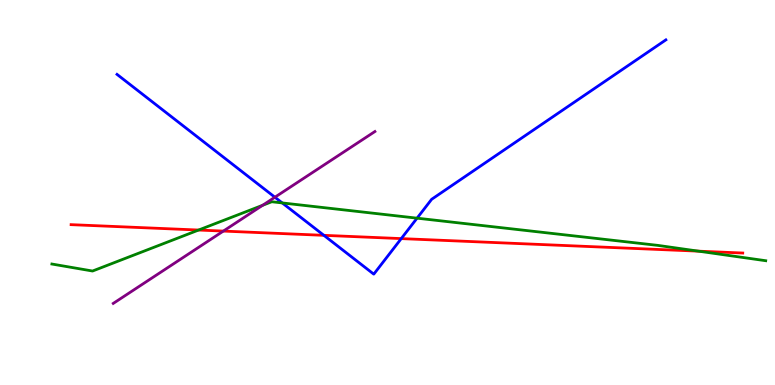[{'lines': ['blue', 'red'], 'intersections': [{'x': 4.18, 'y': 3.89}, {'x': 5.18, 'y': 3.8}]}, {'lines': ['green', 'red'], 'intersections': [{'x': 2.56, 'y': 4.02}, {'x': 9.01, 'y': 3.48}]}, {'lines': ['purple', 'red'], 'intersections': [{'x': 2.88, 'y': 4.0}]}, {'lines': ['blue', 'green'], 'intersections': [{'x': 3.64, 'y': 4.73}, {'x': 5.38, 'y': 4.33}]}, {'lines': ['blue', 'purple'], 'intersections': [{'x': 3.55, 'y': 4.88}]}, {'lines': ['green', 'purple'], 'intersections': [{'x': 3.39, 'y': 4.67}]}]